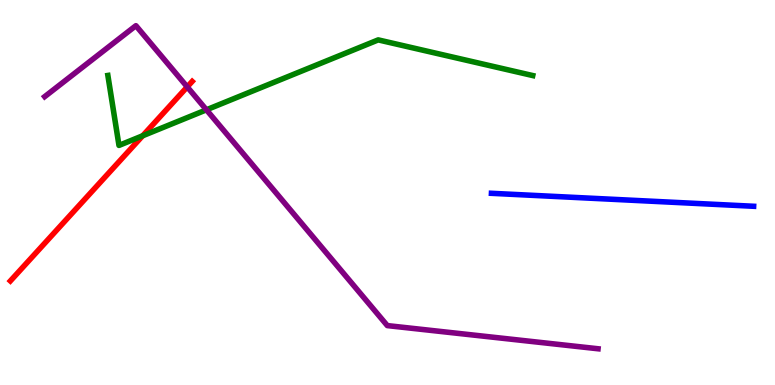[{'lines': ['blue', 'red'], 'intersections': []}, {'lines': ['green', 'red'], 'intersections': [{'x': 1.84, 'y': 6.47}]}, {'lines': ['purple', 'red'], 'intersections': [{'x': 2.42, 'y': 7.74}]}, {'lines': ['blue', 'green'], 'intersections': []}, {'lines': ['blue', 'purple'], 'intersections': []}, {'lines': ['green', 'purple'], 'intersections': [{'x': 2.66, 'y': 7.15}]}]